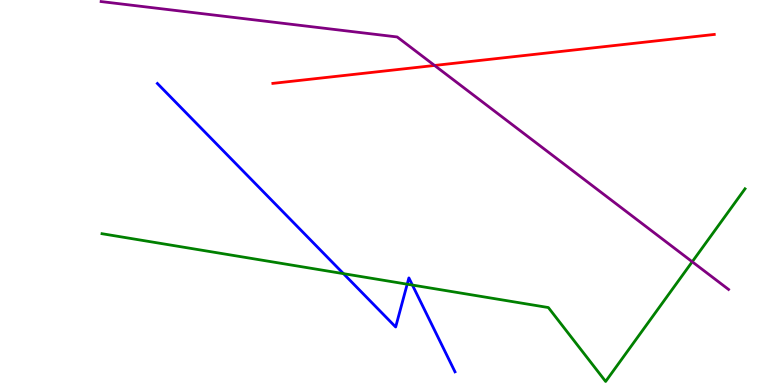[{'lines': ['blue', 'red'], 'intersections': []}, {'lines': ['green', 'red'], 'intersections': []}, {'lines': ['purple', 'red'], 'intersections': [{'x': 5.61, 'y': 8.3}]}, {'lines': ['blue', 'green'], 'intersections': [{'x': 4.43, 'y': 2.89}, {'x': 5.25, 'y': 2.62}, {'x': 5.32, 'y': 2.6}]}, {'lines': ['blue', 'purple'], 'intersections': []}, {'lines': ['green', 'purple'], 'intersections': [{'x': 8.93, 'y': 3.2}]}]